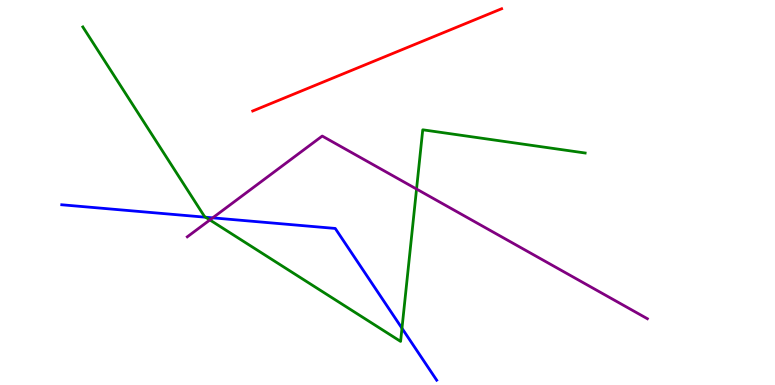[{'lines': ['blue', 'red'], 'intersections': []}, {'lines': ['green', 'red'], 'intersections': []}, {'lines': ['purple', 'red'], 'intersections': []}, {'lines': ['blue', 'green'], 'intersections': [{'x': 2.65, 'y': 4.36}, {'x': 5.19, 'y': 1.47}]}, {'lines': ['blue', 'purple'], 'intersections': [{'x': 2.74, 'y': 4.34}]}, {'lines': ['green', 'purple'], 'intersections': [{'x': 2.71, 'y': 4.29}, {'x': 5.37, 'y': 5.09}]}]